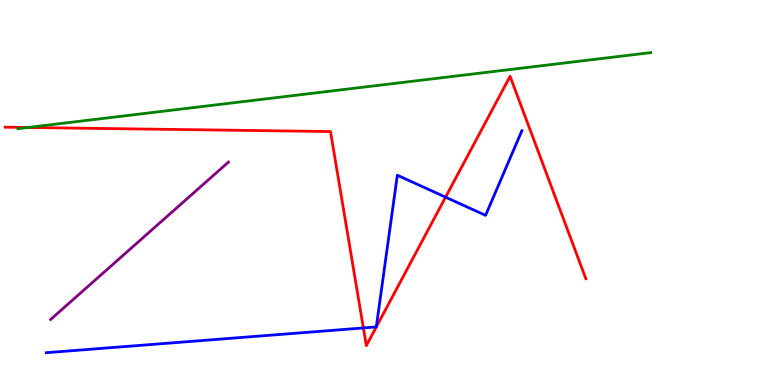[{'lines': ['blue', 'red'], 'intersections': [{'x': 4.69, 'y': 1.48}, {'x': 5.75, 'y': 4.88}]}, {'lines': ['green', 'red'], 'intersections': [{'x': 0.36, 'y': 6.69}]}, {'lines': ['purple', 'red'], 'intersections': []}, {'lines': ['blue', 'green'], 'intersections': []}, {'lines': ['blue', 'purple'], 'intersections': []}, {'lines': ['green', 'purple'], 'intersections': []}]